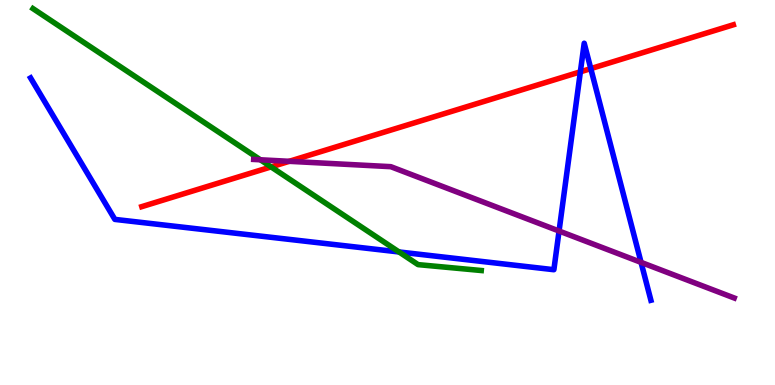[{'lines': ['blue', 'red'], 'intersections': [{'x': 7.49, 'y': 8.13}, {'x': 7.62, 'y': 8.22}]}, {'lines': ['green', 'red'], 'intersections': [{'x': 3.5, 'y': 5.66}]}, {'lines': ['purple', 'red'], 'intersections': [{'x': 3.73, 'y': 5.81}]}, {'lines': ['blue', 'green'], 'intersections': [{'x': 5.15, 'y': 3.46}]}, {'lines': ['blue', 'purple'], 'intersections': [{'x': 7.21, 'y': 4.0}, {'x': 8.27, 'y': 3.19}]}, {'lines': ['green', 'purple'], 'intersections': [{'x': 3.36, 'y': 5.85}]}]